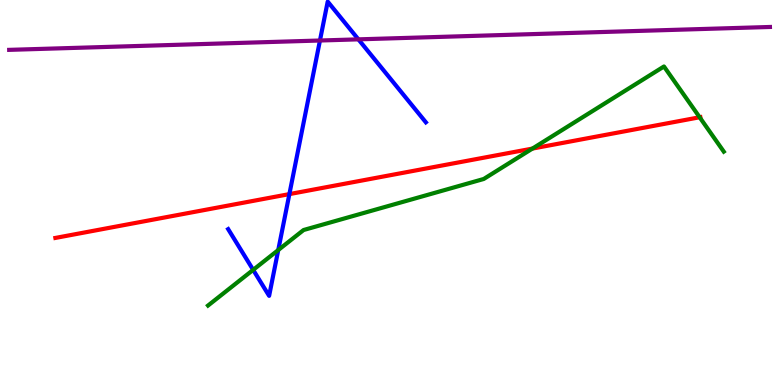[{'lines': ['blue', 'red'], 'intersections': [{'x': 3.73, 'y': 4.96}]}, {'lines': ['green', 'red'], 'intersections': [{'x': 6.87, 'y': 6.14}, {'x': 9.03, 'y': 6.95}]}, {'lines': ['purple', 'red'], 'intersections': []}, {'lines': ['blue', 'green'], 'intersections': [{'x': 3.27, 'y': 2.99}, {'x': 3.59, 'y': 3.51}]}, {'lines': ['blue', 'purple'], 'intersections': [{'x': 4.13, 'y': 8.95}, {'x': 4.62, 'y': 8.98}]}, {'lines': ['green', 'purple'], 'intersections': []}]